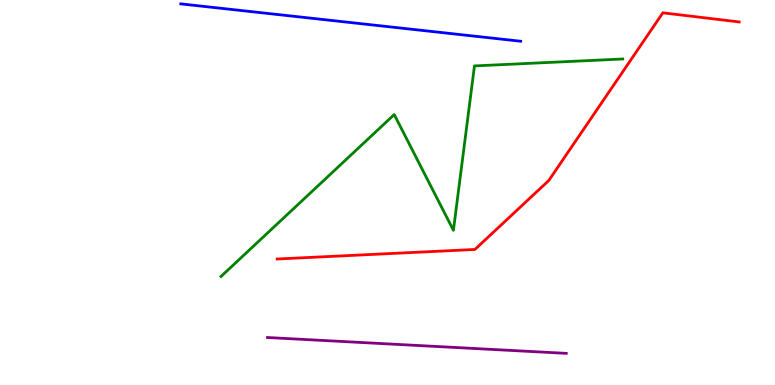[{'lines': ['blue', 'red'], 'intersections': []}, {'lines': ['green', 'red'], 'intersections': []}, {'lines': ['purple', 'red'], 'intersections': []}, {'lines': ['blue', 'green'], 'intersections': []}, {'lines': ['blue', 'purple'], 'intersections': []}, {'lines': ['green', 'purple'], 'intersections': []}]